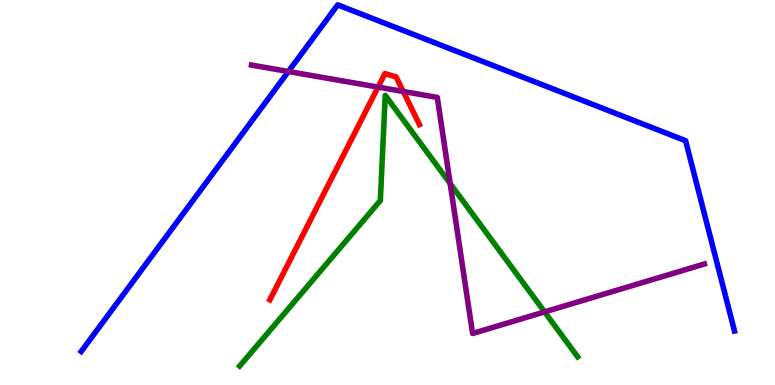[{'lines': ['blue', 'red'], 'intersections': []}, {'lines': ['green', 'red'], 'intersections': []}, {'lines': ['purple', 'red'], 'intersections': [{'x': 4.88, 'y': 7.74}, {'x': 5.2, 'y': 7.62}]}, {'lines': ['blue', 'green'], 'intersections': []}, {'lines': ['blue', 'purple'], 'intersections': [{'x': 3.72, 'y': 8.14}]}, {'lines': ['green', 'purple'], 'intersections': [{'x': 5.81, 'y': 5.23}, {'x': 7.03, 'y': 1.9}]}]